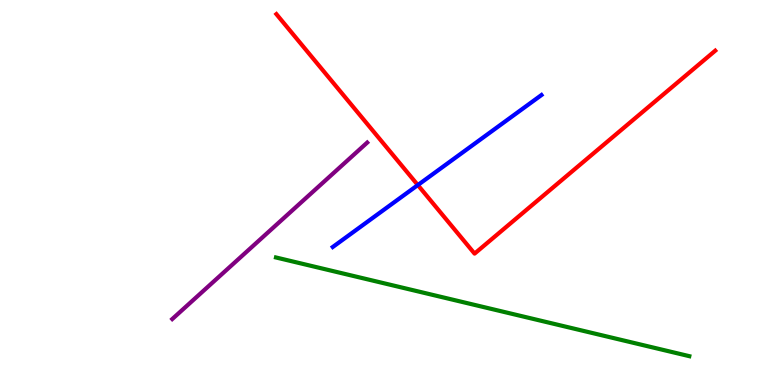[{'lines': ['blue', 'red'], 'intersections': [{'x': 5.39, 'y': 5.19}]}, {'lines': ['green', 'red'], 'intersections': []}, {'lines': ['purple', 'red'], 'intersections': []}, {'lines': ['blue', 'green'], 'intersections': []}, {'lines': ['blue', 'purple'], 'intersections': []}, {'lines': ['green', 'purple'], 'intersections': []}]